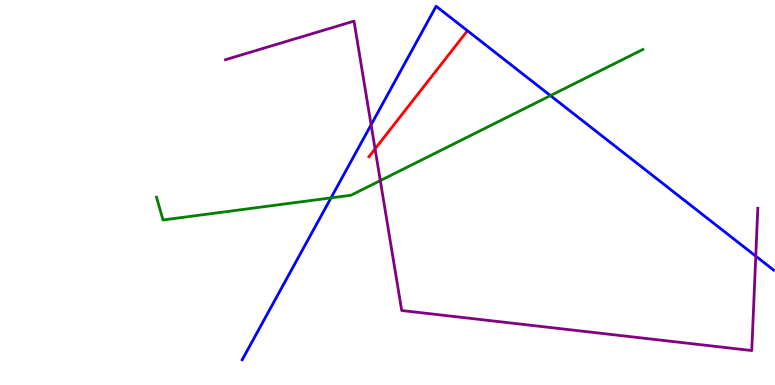[{'lines': ['blue', 'red'], 'intersections': []}, {'lines': ['green', 'red'], 'intersections': []}, {'lines': ['purple', 'red'], 'intersections': [{'x': 4.84, 'y': 6.13}]}, {'lines': ['blue', 'green'], 'intersections': [{'x': 4.27, 'y': 4.86}, {'x': 7.1, 'y': 7.52}]}, {'lines': ['blue', 'purple'], 'intersections': [{'x': 4.79, 'y': 6.76}, {'x': 9.75, 'y': 3.35}]}, {'lines': ['green', 'purple'], 'intersections': [{'x': 4.91, 'y': 5.31}]}]